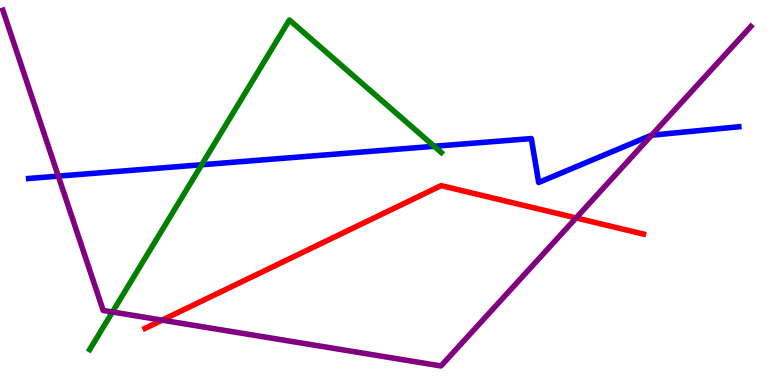[{'lines': ['blue', 'red'], 'intersections': []}, {'lines': ['green', 'red'], 'intersections': []}, {'lines': ['purple', 'red'], 'intersections': [{'x': 2.09, 'y': 1.68}, {'x': 7.43, 'y': 4.34}]}, {'lines': ['blue', 'green'], 'intersections': [{'x': 2.6, 'y': 5.72}, {'x': 5.6, 'y': 6.2}]}, {'lines': ['blue', 'purple'], 'intersections': [{'x': 0.752, 'y': 5.43}, {'x': 8.41, 'y': 6.49}]}, {'lines': ['green', 'purple'], 'intersections': [{'x': 1.45, 'y': 1.9}]}]